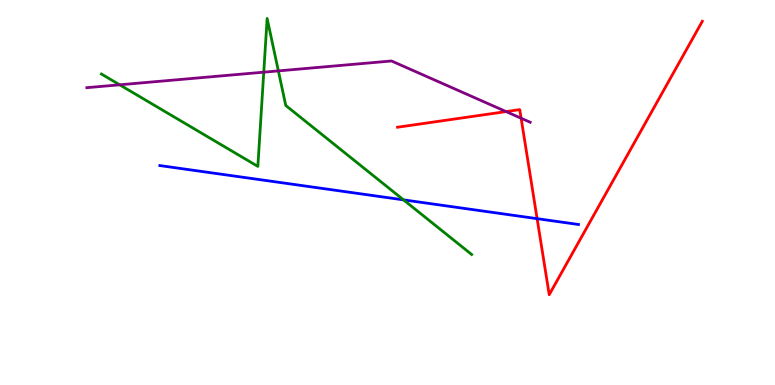[{'lines': ['blue', 'red'], 'intersections': [{'x': 6.93, 'y': 4.32}]}, {'lines': ['green', 'red'], 'intersections': []}, {'lines': ['purple', 'red'], 'intersections': [{'x': 6.53, 'y': 7.1}, {'x': 6.72, 'y': 6.93}]}, {'lines': ['blue', 'green'], 'intersections': [{'x': 5.21, 'y': 4.81}]}, {'lines': ['blue', 'purple'], 'intersections': []}, {'lines': ['green', 'purple'], 'intersections': [{'x': 1.54, 'y': 7.8}, {'x': 3.4, 'y': 8.13}, {'x': 3.59, 'y': 8.16}]}]